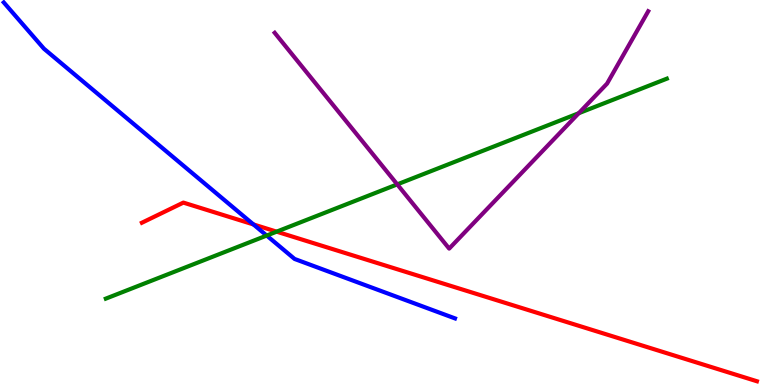[{'lines': ['blue', 'red'], 'intersections': [{'x': 3.27, 'y': 4.17}]}, {'lines': ['green', 'red'], 'intersections': [{'x': 3.57, 'y': 3.98}]}, {'lines': ['purple', 'red'], 'intersections': []}, {'lines': ['blue', 'green'], 'intersections': [{'x': 3.44, 'y': 3.88}]}, {'lines': ['blue', 'purple'], 'intersections': []}, {'lines': ['green', 'purple'], 'intersections': [{'x': 5.13, 'y': 5.21}, {'x': 7.47, 'y': 7.06}]}]